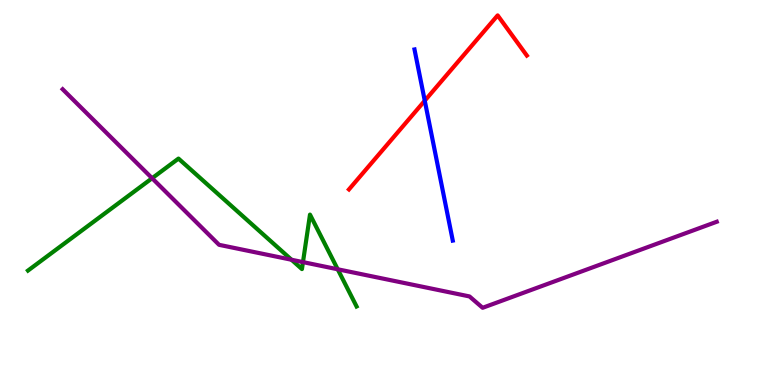[{'lines': ['blue', 'red'], 'intersections': [{'x': 5.48, 'y': 7.38}]}, {'lines': ['green', 'red'], 'intersections': []}, {'lines': ['purple', 'red'], 'intersections': []}, {'lines': ['blue', 'green'], 'intersections': []}, {'lines': ['blue', 'purple'], 'intersections': []}, {'lines': ['green', 'purple'], 'intersections': [{'x': 1.96, 'y': 5.37}, {'x': 3.76, 'y': 3.25}, {'x': 3.91, 'y': 3.19}, {'x': 4.36, 'y': 3.01}]}]